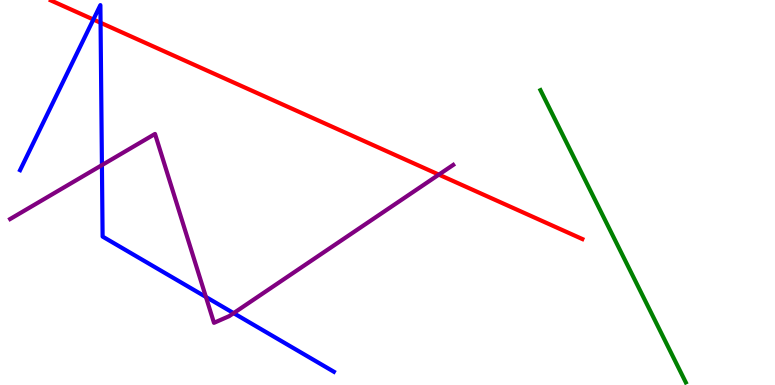[{'lines': ['blue', 'red'], 'intersections': [{'x': 1.2, 'y': 9.49}, {'x': 1.3, 'y': 9.41}]}, {'lines': ['green', 'red'], 'intersections': []}, {'lines': ['purple', 'red'], 'intersections': [{'x': 5.66, 'y': 5.46}]}, {'lines': ['blue', 'green'], 'intersections': []}, {'lines': ['blue', 'purple'], 'intersections': [{'x': 1.32, 'y': 5.71}, {'x': 2.66, 'y': 2.29}, {'x': 3.01, 'y': 1.87}]}, {'lines': ['green', 'purple'], 'intersections': []}]